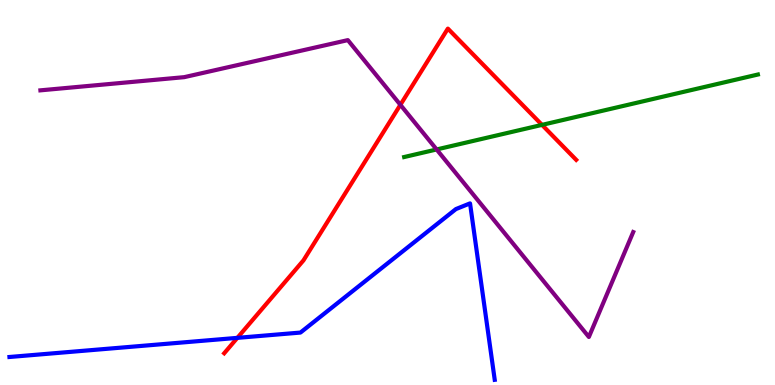[{'lines': ['blue', 'red'], 'intersections': [{'x': 3.06, 'y': 1.22}]}, {'lines': ['green', 'red'], 'intersections': [{'x': 6.99, 'y': 6.76}]}, {'lines': ['purple', 'red'], 'intersections': [{'x': 5.17, 'y': 7.28}]}, {'lines': ['blue', 'green'], 'intersections': []}, {'lines': ['blue', 'purple'], 'intersections': []}, {'lines': ['green', 'purple'], 'intersections': [{'x': 5.63, 'y': 6.12}]}]